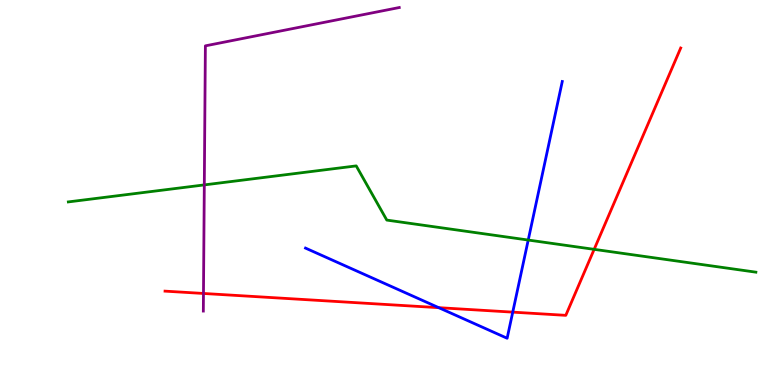[{'lines': ['blue', 'red'], 'intersections': [{'x': 5.66, 'y': 2.01}, {'x': 6.62, 'y': 1.89}]}, {'lines': ['green', 'red'], 'intersections': [{'x': 7.67, 'y': 3.52}]}, {'lines': ['purple', 'red'], 'intersections': [{'x': 2.63, 'y': 2.38}]}, {'lines': ['blue', 'green'], 'intersections': [{'x': 6.82, 'y': 3.77}]}, {'lines': ['blue', 'purple'], 'intersections': []}, {'lines': ['green', 'purple'], 'intersections': [{'x': 2.64, 'y': 5.2}]}]